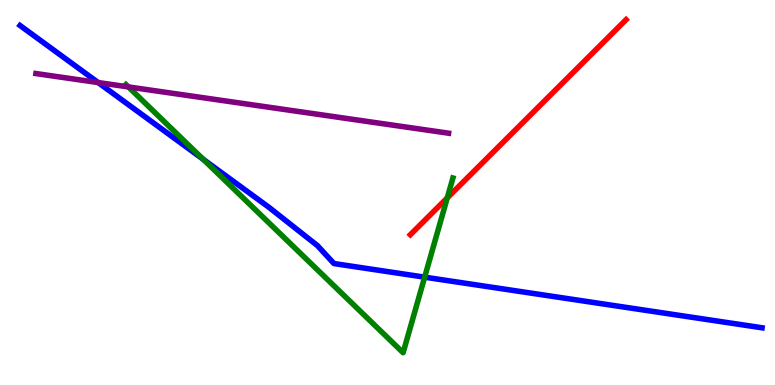[{'lines': ['blue', 'red'], 'intersections': []}, {'lines': ['green', 'red'], 'intersections': [{'x': 5.77, 'y': 4.86}]}, {'lines': ['purple', 'red'], 'intersections': []}, {'lines': ['blue', 'green'], 'intersections': [{'x': 2.62, 'y': 5.86}, {'x': 5.48, 'y': 2.8}]}, {'lines': ['blue', 'purple'], 'intersections': [{'x': 1.27, 'y': 7.86}]}, {'lines': ['green', 'purple'], 'intersections': [{'x': 1.66, 'y': 7.74}]}]